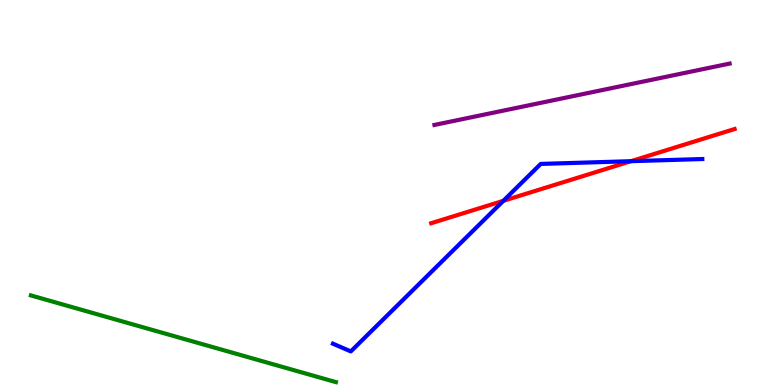[{'lines': ['blue', 'red'], 'intersections': [{'x': 6.5, 'y': 4.78}, {'x': 8.14, 'y': 5.81}]}, {'lines': ['green', 'red'], 'intersections': []}, {'lines': ['purple', 'red'], 'intersections': []}, {'lines': ['blue', 'green'], 'intersections': []}, {'lines': ['blue', 'purple'], 'intersections': []}, {'lines': ['green', 'purple'], 'intersections': []}]